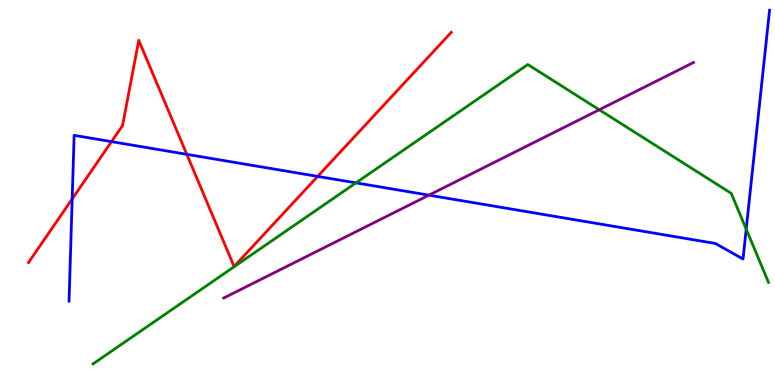[{'lines': ['blue', 'red'], 'intersections': [{'x': 0.931, 'y': 4.83}, {'x': 1.44, 'y': 6.32}, {'x': 2.41, 'y': 5.99}, {'x': 4.1, 'y': 5.42}]}, {'lines': ['green', 'red'], 'intersections': []}, {'lines': ['purple', 'red'], 'intersections': []}, {'lines': ['blue', 'green'], 'intersections': [{'x': 4.59, 'y': 5.25}, {'x': 9.63, 'y': 4.05}]}, {'lines': ['blue', 'purple'], 'intersections': [{'x': 5.53, 'y': 4.93}]}, {'lines': ['green', 'purple'], 'intersections': [{'x': 7.73, 'y': 7.15}]}]